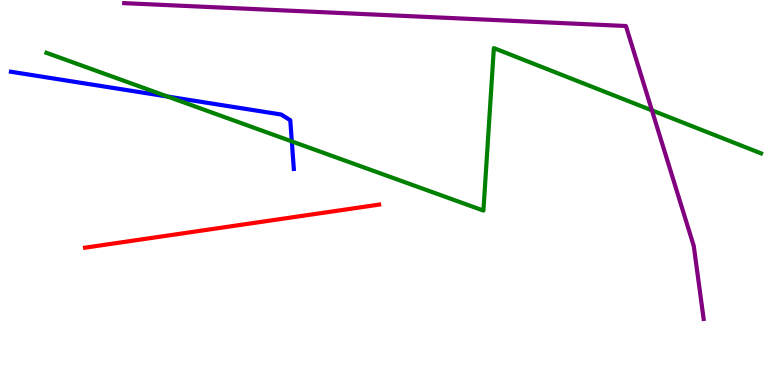[{'lines': ['blue', 'red'], 'intersections': []}, {'lines': ['green', 'red'], 'intersections': []}, {'lines': ['purple', 'red'], 'intersections': []}, {'lines': ['blue', 'green'], 'intersections': [{'x': 2.16, 'y': 7.49}, {'x': 3.77, 'y': 6.33}]}, {'lines': ['blue', 'purple'], 'intersections': []}, {'lines': ['green', 'purple'], 'intersections': [{'x': 8.41, 'y': 7.13}]}]